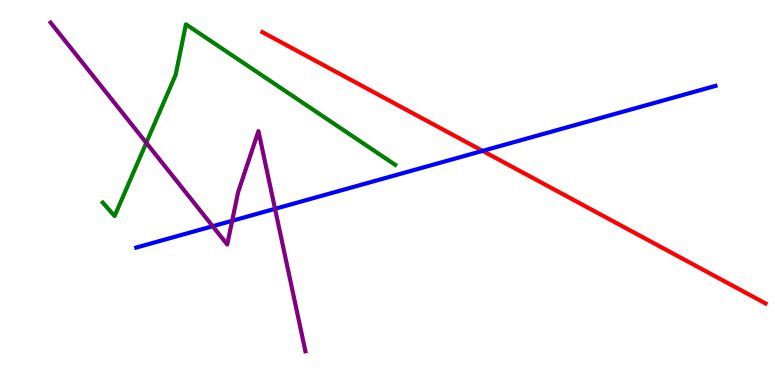[{'lines': ['blue', 'red'], 'intersections': [{'x': 6.23, 'y': 6.08}]}, {'lines': ['green', 'red'], 'intersections': []}, {'lines': ['purple', 'red'], 'intersections': []}, {'lines': ['blue', 'green'], 'intersections': []}, {'lines': ['blue', 'purple'], 'intersections': [{'x': 2.74, 'y': 4.12}, {'x': 3.0, 'y': 4.27}, {'x': 3.55, 'y': 4.58}]}, {'lines': ['green', 'purple'], 'intersections': [{'x': 1.89, 'y': 6.29}]}]